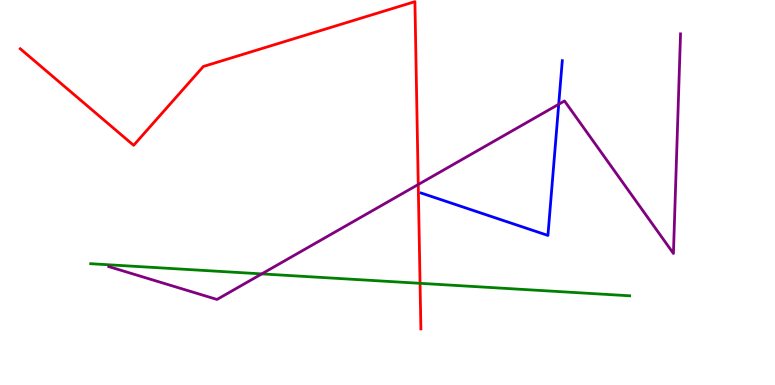[{'lines': ['blue', 'red'], 'intersections': []}, {'lines': ['green', 'red'], 'intersections': [{'x': 5.42, 'y': 2.64}]}, {'lines': ['purple', 'red'], 'intersections': [{'x': 5.4, 'y': 5.21}]}, {'lines': ['blue', 'green'], 'intersections': []}, {'lines': ['blue', 'purple'], 'intersections': [{'x': 7.21, 'y': 7.29}]}, {'lines': ['green', 'purple'], 'intersections': [{'x': 3.38, 'y': 2.89}]}]